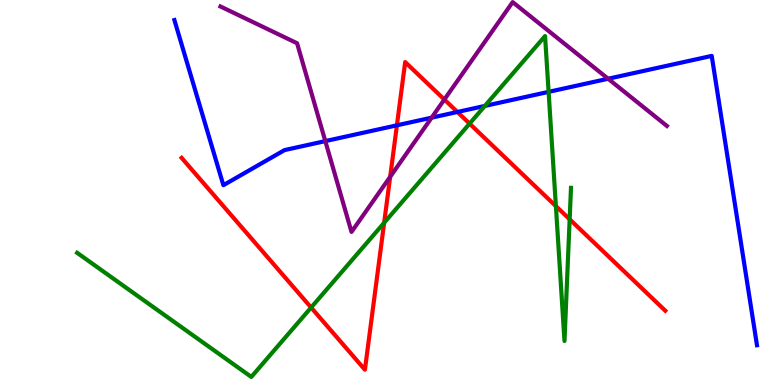[{'lines': ['blue', 'red'], 'intersections': [{'x': 5.12, 'y': 6.75}, {'x': 5.9, 'y': 7.09}]}, {'lines': ['green', 'red'], 'intersections': [{'x': 4.01, 'y': 2.01}, {'x': 4.96, 'y': 4.21}, {'x': 6.06, 'y': 6.79}, {'x': 7.17, 'y': 4.65}, {'x': 7.35, 'y': 4.3}]}, {'lines': ['purple', 'red'], 'intersections': [{'x': 5.03, 'y': 5.41}, {'x': 5.73, 'y': 7.41}]}, {'lines': ['blue', 'green'], 'intersections': [{'x': 6.26, 'y': 7.25}, {'x': 7.08, 'y': 7.61}]}, {'lines': ['blue', 'purple'], 'intersections': [{'x': 4.2, 'y': 6.33}, {'x': 5.57, 'y': 6.94}, {'x': 7.85, 'y': 7.95}]}, {'lines': ['green', 'purple'], 'intersections': []}]